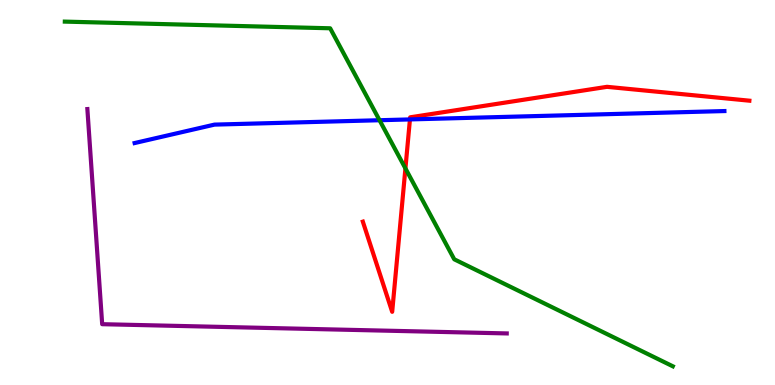[{'lines': ['blue', 'red'], 'intersections': [{'x': 5.29, 'y': 6.9}]}, {'lines': ['green', 'red'], 'intersections': [{'x': 5.23, 'y': 5.63}]}, {'lines': ['purple', 'red'], 'intersections': []}, {'lines': ['blue', 'green'], 'intersections': [{'x': 4.9, 'y': 6.88}]}, {'lines': ['blue', 'purple'], 'intersections': []}, {'lines': ['green', 'purple'], 'intersections': []}]